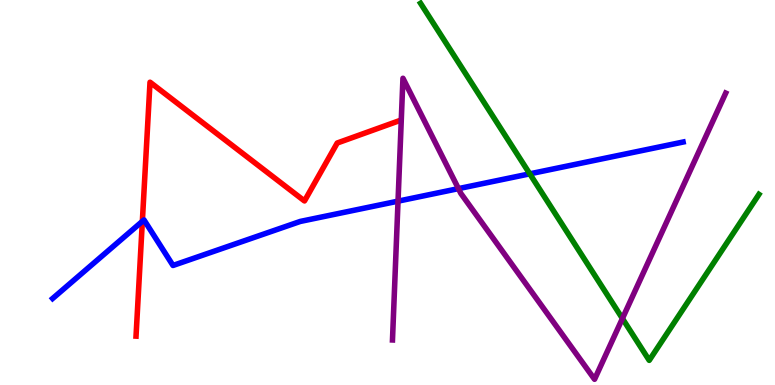[{'lines': ['blue', 'red'], 'intersections': [{'x': 1.84, 'y': 4.25}]}, {'lines': ['green', 'red'], 'intersections': []}, {'lines': ['purple', 'red'], 'intersections': []}, {'lines': ['blue', 'green'], 'intersections': [{'x': 6.84, 'y': 5.48}]}, {'lines': ['blue', 'purple'], 'intersections': [{'x': 5.14, 'y': 4.78}, {'x': 5.92, 'y': 5.1}]}, {'lines': ['green', 'purple'], 'intersections': [{'x': 8.03, 'y': 1.73}]}]